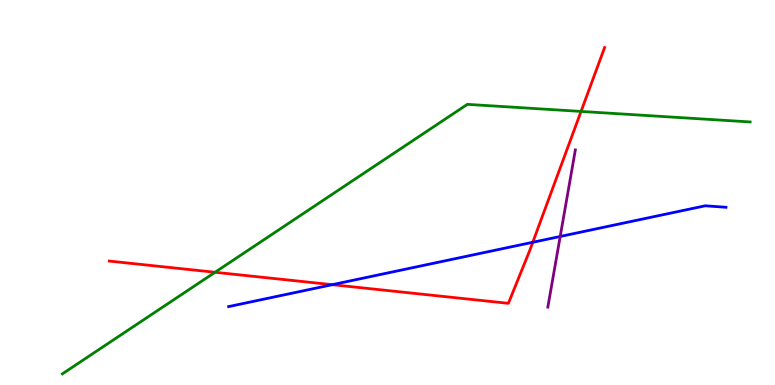[{'lines': ['blue', 'red'], 'intersections': [{'x': 4.29, 'y': 2.61}, {'x': 6.87, 'y': 3.71}]}, {'lines': ['green', 'red'], 'intersections': [{'x': 2.77, 'y': 2.93}, {'x': 7.5, 'y': 7.11}]}, {'lines': ['purple', 'red'], 'intersections': []}, {'lines': ['blue', 'green'], 'intersections': []}, {'lines': ['blue', 'purple'], 'intersections': [{'x': 7.23, 'y': 3.86}]}, {'lines': ['green', 'purple'], 'intersections': []}]